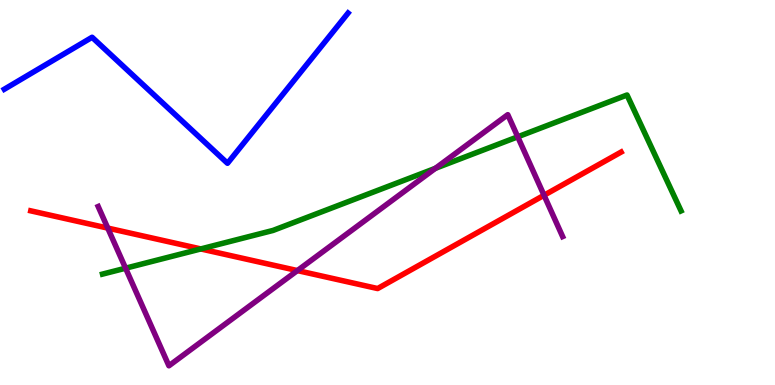[{'lines': ['blue', 'red'], 'intersections': []}, {'lines': ['green', 'red'], 'intersections': [{'x': 2.59, 'y': 3.53}]}, {'lines': ['purple', 'red'], 'intersections': [{'x': 1.39, 'y': 4.08}, {'x': 3.84, 'y': 2.97}, {'x': 7.02, 'y': 4.93}]}, {'lines': ['blue', 'green'], 'intersections': []}, {'lines': ['blue', 'purple'], 'intersections': []}, {'lines': ['green', 'purple'], 'intersections': [{'x': 1.62, 'y': 3.03}, {'x': 5.62, 'y': 5.63}, {'x': 6.68, 'y': 6.45}]}]